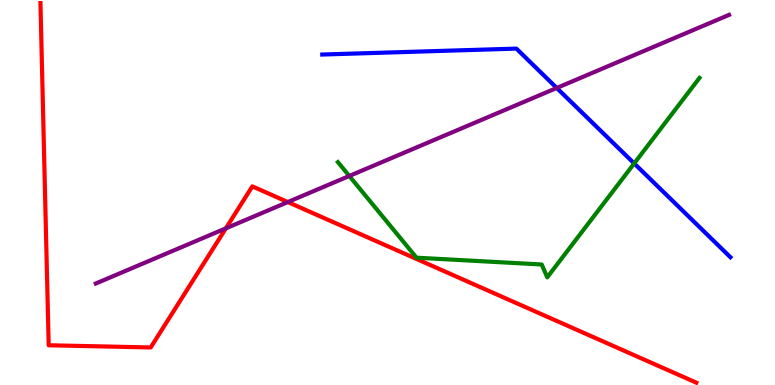[{'lines': ['blue', 'red'], 'intersections': []}, {'lines': ['green', 'red'], 'intersections': []}, {'lines': ['purple', 'red'], 'intersections': [{'x': 2.91, 'y': 4.07}, {'x': 3.71, 'y': 4.75}]}, {'lines': ['blue', 'green'], 'intersections': [{'x': 8.18, 'y': 5.76}]}, {'lines': ['blue', 'purple'], 'intersections': [{'x': 7.18, 'y': 7.72}]}, {'lines': ['green', 'purple'], 'intersections': [{'x': 4.51, 'y': 5.43}]}]